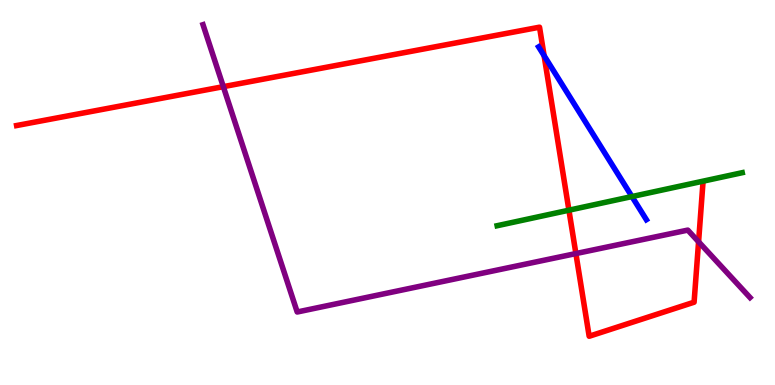[{'lines': ['blue', 'red'], 'intersections': [{'x': 7.02, 'y': 8.55}]}, {'lines': ['green', 'red'], 'intersections': [{'x': 7.34, 'y': 4.54}]}, {'lines': ['purple', 'red'], 'intersections': [{'x': 2.88, 'y': 7.75}, {'x': 7.43, 'y': 3.41}, {'x': 9.01, 'y': 3.72}]}, {'lines': ['blue', 'green'], 'intersections': [{'x': 8.15, 'y': 4.89}]}, {'lines': ['blue', 'purple'], 'intersections': []}, {'lines': ['green', 'purple'], 'intersections': []}]